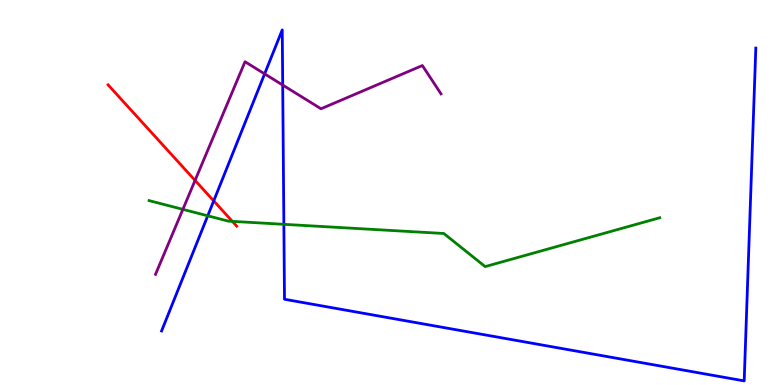[{'lines': ['blue', 'red'], 'intersections': [{'x': 2.76, 'y': 4.78}]}, {'lines': ['green', 'red'], 'intersections': [{'x': 3.0, 'y': 4.25}]}, {'lines': ['purple', 'red'], 'intersections': [{'x': 2.52, 'y': 5.31}]}, {'lines': ['blue', 'green'], 'intersections': [{'x': 2.68, 'y': 4.4}, {'x': 3.66, 'y': 4.17}]}, {'lines': ['blue', 'purple'], 'intersections': [{'x': 3.41, 'y': 8.08}, {'x': 3.65, 'y': 7.79}]}, {'lines': ['green', 'purple'], 'intersections': [{'x': 2.36, 'y': 4.56}]}]